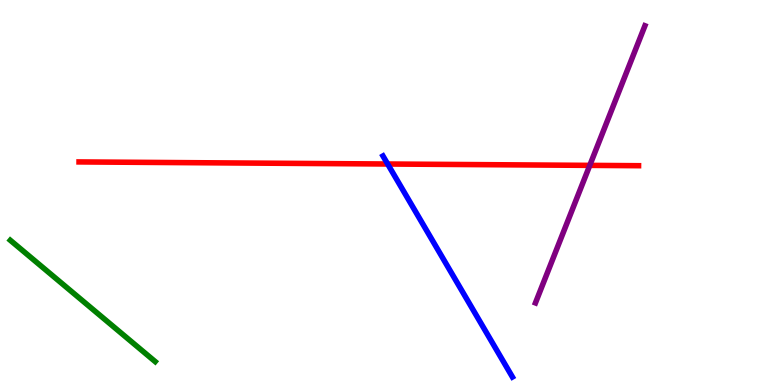[{'lines': ['blue', 'red'], 'intersections': [{'x': 5.0, 'y': 5.74}]}, {'lines': ['green', 'red'], 'intersections': []}, {'lines': ['purple', 'red'], 'intersections': [{'x': 7.61, 'y': 5.7}]}, {'lines': ['blue', 'green'], 'intersections': []}, {'lines': ['blue', 'purple'], 'intersections': []}, {'lines': ['green', 'purple'], 'intersections': []}]